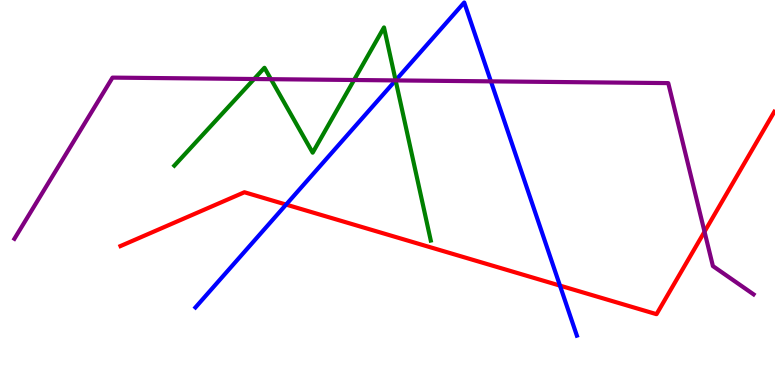[{'lines': ['blue', 'red'], 'intersections': [{'x': 3.69, 'y': 4.69}, {'x': 7.23, 'y': 2.58}]}, {'lines': ['green', 'red'], 'intersections': []}, {'lines': ['purple', 'red'], 'intersections': [{'x': 9.09, 'y': 3.98}]}, {'lines': ['blue', 'green'], 'intersections': [{'x': 5.1, 'y': 7.91}]}, {'lines': ['blue', 'purple'], 'intersections': [{'x': 5.1, 'y': 7.91}, {'x': 6.33, 'y': 7.89}]}, {'lines': ['green', 'purple'], 'intersections': [{'x': 3.28, 'y': 7.95}, {'x': 3.5, 'y': 7.94}, {'x': 4.57, 'y': 7.92}, {'x': 5.1, 'y': 7.91}]}]